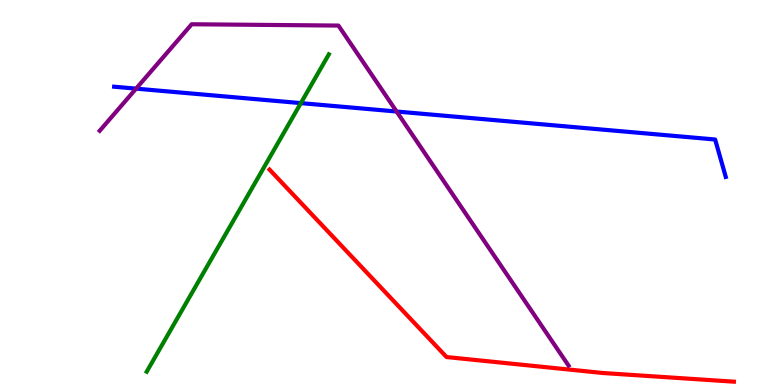[{'lines': ['blue', 'red'], 'intersections': []}, {'lines': ['green', 'red'], 'intersections': []}, {'lines': ['purple', 'red'], 'intersections': []}, {'lines': ['blue', 'green'], 'intersections': [{'x': 3.88, 'y': 7.32}]}, {'lines': ['blue', 'purple'], 'intersections': [{'x': 1.76, 'y': 7.7}, {'x': 5.12, 'y': 7.1}]}, {'lines': ['green', 'purple'], 'intersections': []}]